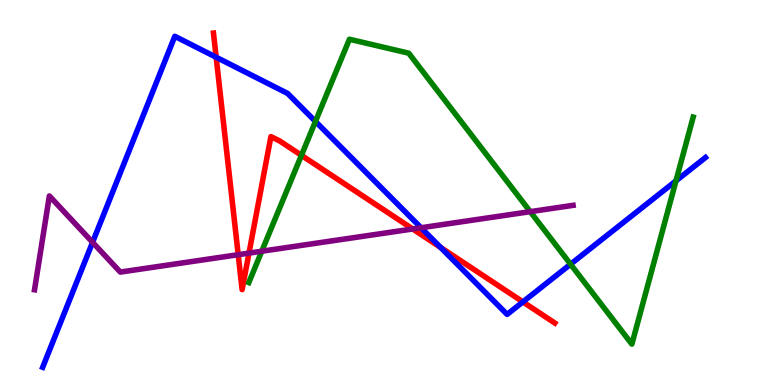[{'lines': ['blue', 'red'], 'intersections': [{'x': 2.79, 'y': 8.51}, {'x': 5.69, 'y': 3.57}, {'x': 6.75, 'y': 2.16}]}, {'lines': ['green', 'red'], 'intersections': [{'x': 3.89, 'y': 5.97}]}, {'lines': ['purple', 'red'], 'intersections': [{'x': 3.07, 'y': 3.38}, {'x': 3.21, 'y': 3.43}, {'x': 5.33, 'y': 4.05}]}, {'lines': ['blue', 'green'], 'intersections': [{'x': 4.07, 'y': 6.85}, {'x': 7.36, 'y': 3.14}, {'x': 8.72, 'y': 5.3}]}, {'lines': ['blue', 'purple'], 'intersections': [{'x': 1.19, 'y': 3.71}, {'x': 5.43, 'y': 4.08}]}, {'lines': ['green', 'purple'], 'intersections': [{'x': 3.38, 'y': 3.47}, {'x': 6.84, 'y': 4.5}]}]